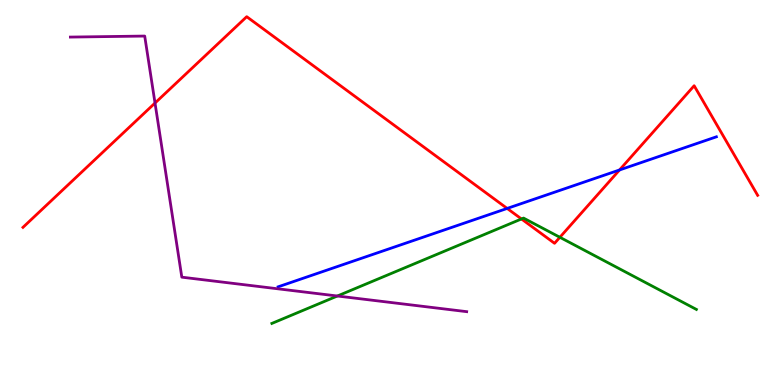[{'lines': ['blue', 'red'], 'intersections': [{'x': 6.54, 'y': 4.59}, {'x': 7.99, 'y': 5.59}]}, {'lines': ['green', 'red'], 'intersections': [{'x': 6.73, 'y': 4.31}, {'x': 7.22, 'y': 3.84}]}, {'lines': ['purple', 'red'], 'intersections': [{'x': 2.0, 'y': 7.32}]}, {'lines': ['blue', 'green'], 'intersections': []}, {'lines': ['blue', 'purple'], 'intersections': []}, {'lines': ['green', 'purple'], 'intersections': [{'x': 4.35, 'y': 2.31}]}]